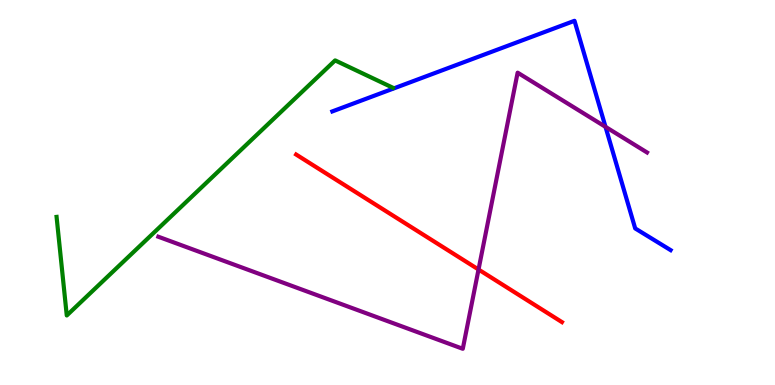[{'lines': ['blue', 'red'], 'intersections': []}, {'lines': ['green', 'red'], 'intersections': []}, {'lines': ['purple', 'red'], 'intersections': [{'x': 6.17, 'y': 3.0}]}, {'lines': ['blue', 'green'], 'intersections': []}, {'lines': ['blue', 'purple'], 'intersections': [{'x': 7.81, 'y': 6.71}]}, {'lines': ['green', 'purple'], 'intersections': []}]